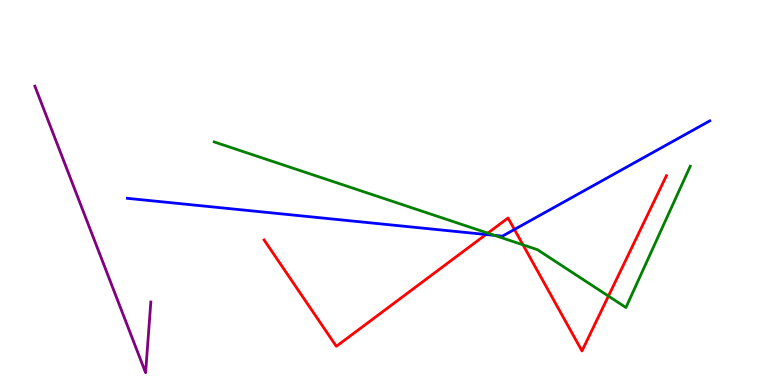[{'lines': ['blue', 'red'], 'intersections': [{'x': 6.27, 'y': 3.91}, {'x': 6.64, 'y': 4.04}]}, {'lines': ['green', 'red'], 'intersections': [{'x': 6.29, 'y': 3.95}, {'x': 6.75, 'y': 3.64}, {'x': 7.85, 'y': 2.31}]}, {'lines': ['purple', 'red'], 'intersections': []}, {'lines': ['blue', 'green'], 'intersections': [{'x': 6.38, 'y': 3.89}]}, {'lines': ['blue', 'purple'], 'intersections': []}, {'lines': ['green', 'purple'], 'intersections': []}]